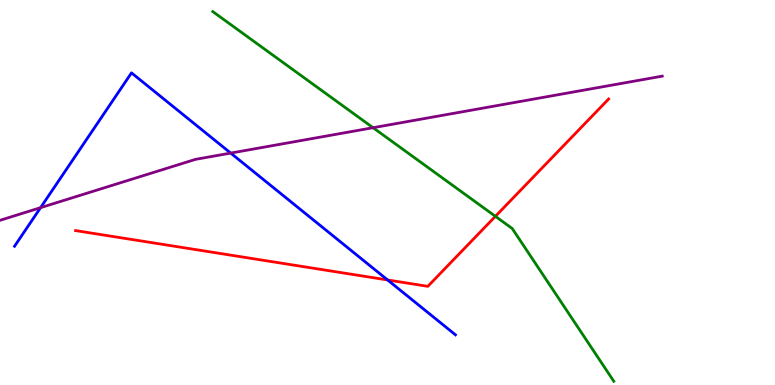[{'lines': ['blue', 'red'], 'intersections': [{'x': 5.0, 'y': 2.73}]}, {'lines': ['green', 'red'], 'intersections': [{'x': 6.39, 'y': 4.38}]}, {'lines': ['purple', 'red'], 'intersections': []}, {'lines': ['blue', 'green'], 'intersections': []}, {'lines': ['blue', 'purple'], 'intersections': [{'x': 0.523, 'y': 4.61}, {'x': 2.98, 'y': 6.02}]}, {'lines': ['green', 'purple'], 'intersections': [{'x': 4.81, 'y': 6.68}]}]